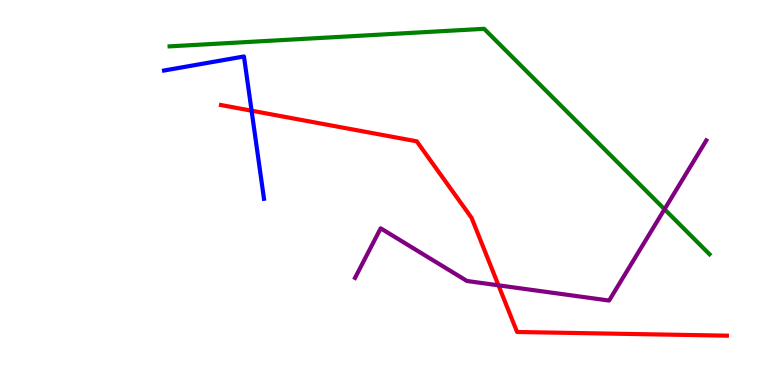[{'lines': ['blue', 'red'], 'intersections': [{'x': 3.25, 'y': 7.12}]}, {'lines': ['green', 'red'], 'intersections': []}, {'lines': ['purple', 'red'], 'intersections': [{'x': 6.43, 'y': 2.59}]}, {'lines': ['blue', 'green'], 'intersections': []}, {'lines': ['blue', 'purple'], 'intersections': []}, {'lines': ['green', 'purple'], 'intersections': [{'x': 8.57, 'y': 4.57}]}]